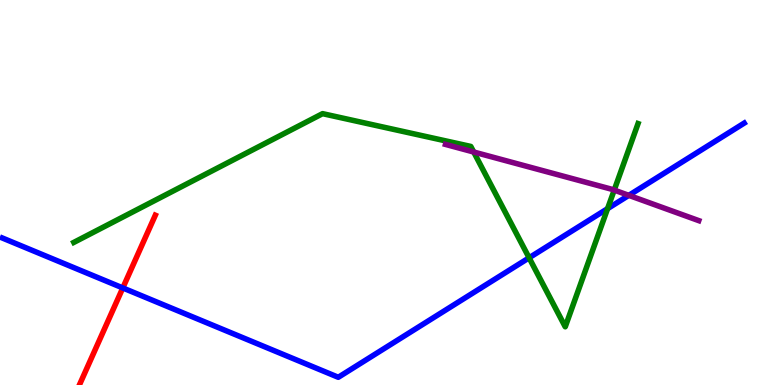[{'lines': ['blue', 'red'], 'intersections': [{'x': 1.58, 'y': 2.52}]}, {'lines': ['green', 'red'], 'intersections': []}, {'lines': ['purple', 'red'], 'intersections': []}, {'lines': ['blue', 'green'], 'intersections': [{'x': 6.83, 'y': 3.3}, {'x': 7.84, 'y': 4.58}]}, {'lines': ['blue', 'purple'], 'intersections': [{'x': 8.11, 'y': 4.93}]}, {'lines': ['green', 'purple'], 'intersections': [{'x': 6.11, 'y': 6.05}, {'x': 7.93, 'y': 5.06}]}]